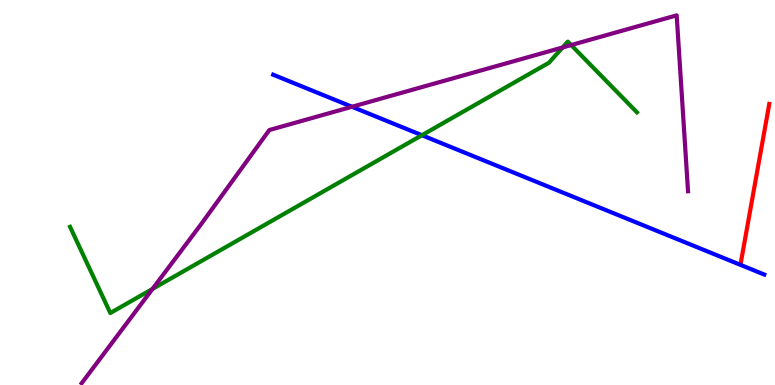[{'lines': ['blue', 'red'], 'intersections': []}, {'lines': ['green', 'red'], 'intersections': []}, {'lines': ['purple', 'red'], 'intersections': []}, {'lines': ['blue', 'green'], 'intersections': [{'x': 5.44, 'y': 6.49}]}, {'lines': ['blue', 'purple'], 'intersections': [{'x': 4.54, 'y': 7.23}]}, {'lines': ['green', 'purple'], 'intersections': [{'x': 1.97, 'y': 2.5}, {'x': 7.26, 'y': 8.77}, {'x': 7.37, 'y': 8.83}]}]